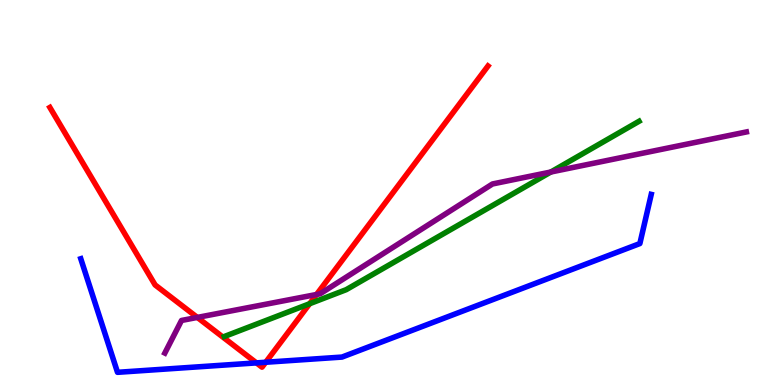[{'lines': ['blue', 'red'], 'intersections': [{'x': 3.31, 'y': 0.574}, {'x': 3.43, 'y': 0.591}]}, {'lines': ['green', 'red'], 'intersections': [{'x': 4.0, 'y': 2.11}]}, {'lines': ['purple', 'red'], 'intersections': [{'x': 2.55, 'y': 1.76}, {'x': 4.08, 'y': 2.35}]}, {'lines': ['blue', 'green'], 'intersections': []}, {'lines': ['blue', 'purple'], 'intersections': []}, {'lines': ['green', 'purple'], 'intersections': [{'x': 7.11, 'y': 5.53}]}]